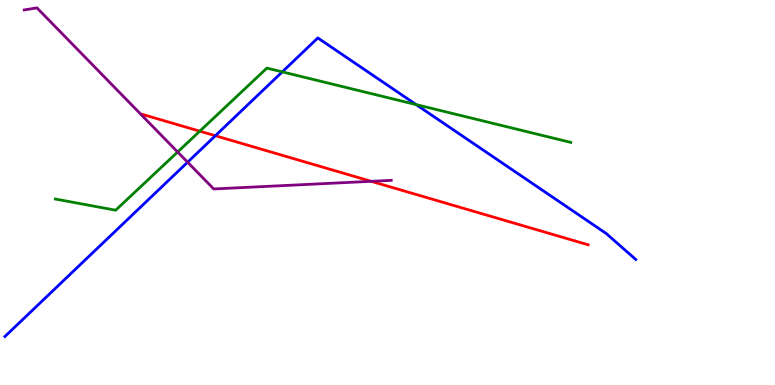[{'lines': ['blue', 'red'], 'intersections': [{'x': 2.78, 'y': 6.47}]}, {'lines': ['green', 'red'], 'intersections': [{'x': 2.58, 'y': 6.59}]}, {'lines': ['purple', 'red'], 'intersections': [{'x': 4.79, 'y': 5.29}]}, {'lines': ['blue', 'green'], 'intersections': [{'x': 3.64, 'y': 8.13}, {'x': 5.37, 'y': 7.28}]}, {'lines': ['blue', 'purple'], 'intersections': [{'x': 2.42, 'y': 5.79}]}, {'lines': ['green', 'purple'], 'intersections': [{'x': 2.29, 'y': 6.05}]}]